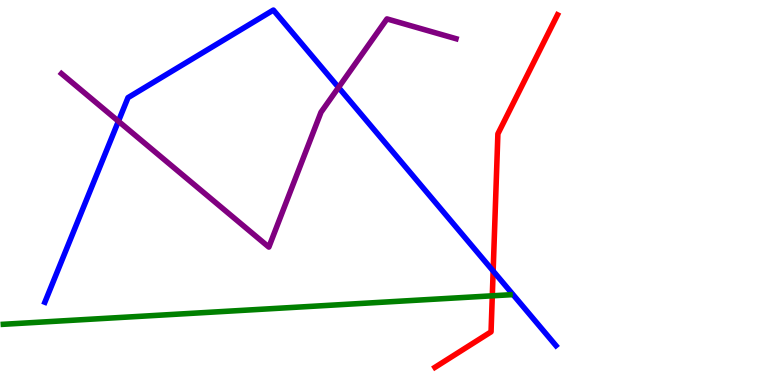[{'lines': ['blue', 'red'], 'intersections': [{'x': 6.36, 'y': 2.96}]}, {'lines': ['green', 'red'], 'intersections': [{'x': 6.35, 'y': 2.32}]}, {'lines': ['purple', 'red'], 'intersections': []}, {'lines': ['blue', 'green'], 'intersections': []}, {'lines': ['blue', 'purple'], 'intersections': [{'x': 1.53, 'y': 6.85}, {'x': 4.37, 'y': 7.73}]}, {'lines': ['green', 'purple'], 'intersections': []}]